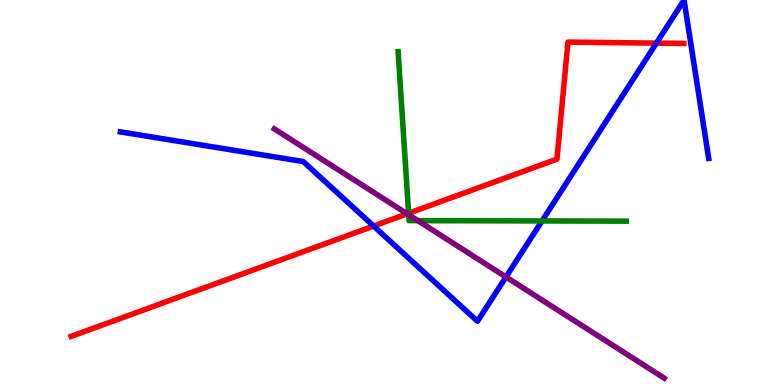[{'lines': ['blue', 'red'], 'intersections': [{'x': 4.82, 'y': 4.13}, {'x': 8.47, 'y': 8.88}]}, {'lines': ['green', 'red'], 'intersections': [{'x': 5.27, 'y': 4.46}]}, {'lines': ['purple', 'red'], 'intersections': [{'x': 5.25, 'y': 4.45}]}, {'lines': ['blue', 'green'], 'intersections': [{'x': 6.99, 'y': 4.26}]}, {'lines': ['blue', 'purple'], 'intersections': [{'x': 6.53, 'y': 2.81}]}, {'lines': ['green', 'purple'], 'intersections': [{'x': 5.27, 'y': 4.42}, {'x': 5.39, 'y': 4.27}]}]